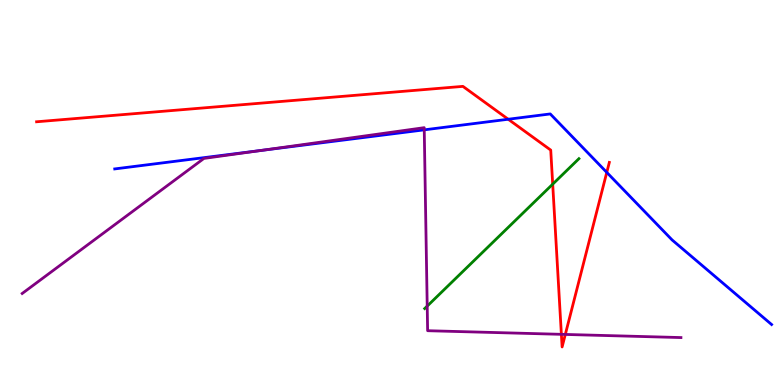[{'lines': ['blue', 'red'], 'intersections': [{'x': 6.56, 'y': 6.9}, {'x': 7.83, 'y': 5.52}]}, {'lines': ['green', 'red'], 'intersections': [{'x': 7.13, 'y': 5.22}]}, {'lines': ['purple', 'red'], 'intersections': [{'x': 7.24, 'y': 1.32}, {'x': 7.29, 'y': 1.31}]}, {'lines': ['blue', 'green'], 'intersections': []}, {'lines': ['blue', 'purple'], 'intersections': [{'x': 3.37, 'y': 6.09}, {'x': 5.47, 'y': 6.63}]}, {'lines': ['green', 'purple'], 'intersections': [{'x': 5.51, 'y': 2.05}]}]